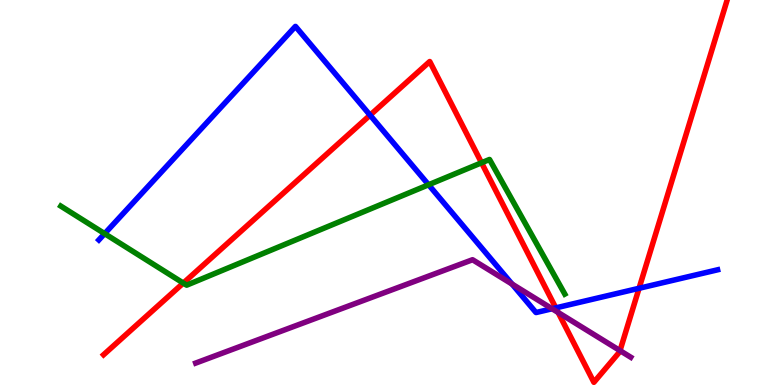[{'lines': ['blue', 'red'], 'intersections': [{'x': 4.78, 'y': 7.01}, {'x': 7.17, 'y': 2.0}, {'x': 8.25, 'y': 2.51}]}, {'lines': ['green', 'red'], 'intersections': [{'x': 2.37, 'y': 2.65}, {'x': 6.21, 'y': 5.77}]}, {'lines': ['purple', 'red'], 'intersections': [{'x': 7.2, 'y': 1.88}, {'x': 8.0, 'y': 0.893}]}, {'lines': ['blue', 'green'], 'intersections': [{'x': 1.35, 'y': 3.93}, {'x': 5.53, 'y': 5.2}]}, {'lines': ['blue', 'purple'], 'intersections': [{'x': 6.61, 'y': 2.62}, {'x': 7.12, 'y': 1.98}]}, {'lines': ['green', 'purple'], 'intersections': []}]